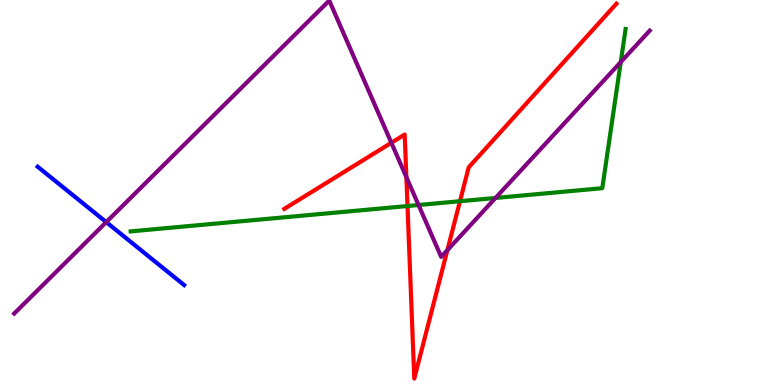[{'lines': ['blue', 'red'], 'intersections': []}, {'lines': ['green', 'red'], 'intersections': [{'x': 5.26, 'y': 4.65}, {'x': 5.94, 'y': 4.77}]}, {'lines': ['purple', 'red'], 'intersections': [{'x': 5.05, 'y': 6.29}, {'x': 5.24, 'y': 5.4}, {'x': 5.77, 'y': 3.5}]}, {'lines': ['blue', 'green'], 'intersections': []}, {'lines': ['blue', 'purple'], 'intersections': [{'x': 1.37, 'y': 4.23}]}, {'lines': ['green', 'purple'], 'intersections': [{'x': 5.4, 'y': 4.67}, {'x': 6.39, 'y': 4.86}, {'x': 8.01, 'y': 8.39}]}]